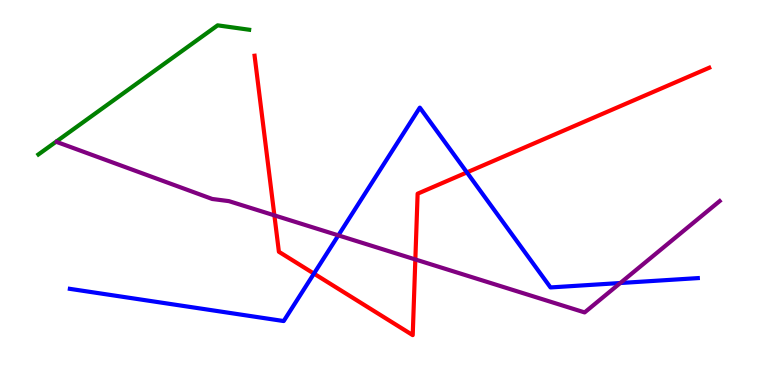[{'lines': ['blue', 'red'], 'intersections': [{'x': 4.05, 'y': 2.89}, {'x': 6.02, 'y': 5.52}]}, {'lines': ['green', 'red'], 'intersections': []}, {'lines': ['purple', 'red'], 'intersections': [{'x': 3.54, 'y': 4.41}, {'x': 5.36, 'y': 3.26}]}, {'lines': ['blue', 'green'], 'intersections': []}, {'lines': ['blue', 'purple'], 'intersections': [{'x': 4.37, 'y': 3.89}, {'x': 8.0, 'y': 2.65}]}, {'lines': ['green', 'purple'], 'intersections': []}]